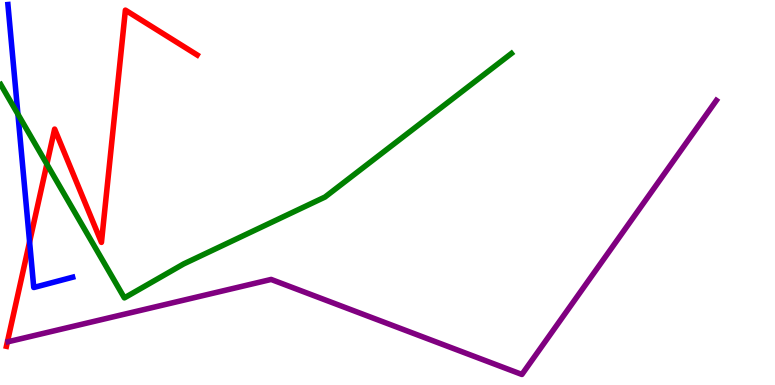[{'lines': ['blue', 'red'], 'intersections': [{'x': 0.382, 'y': 3.72}]}, {'lines': ['green', 'red'], 'intersections': [{'x': 0.605, 'y': 5.74}]}, {'lines': ['purple', 'red'], 'intersections': []}, {'lines': ['blue', 'green'], 'intersections': [{'x': 0.231, 'y': 7.03}]}, {'lines': ['blue', 'purple'], 'intersections': []}, {'lines': ['green', 'purple'], 'intersections': []}]